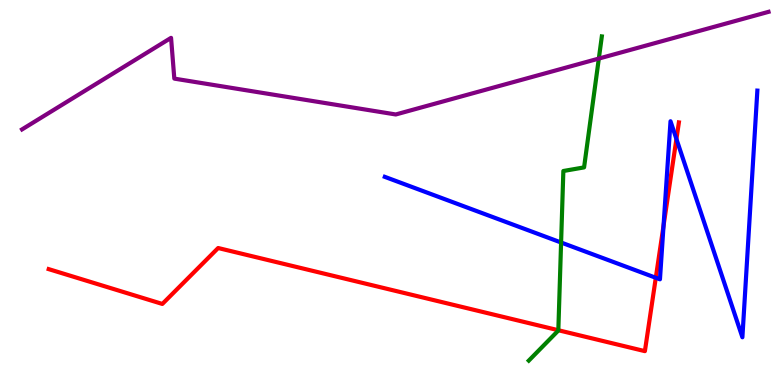[{'lines': ['blue', 'red'], 'intersections': [{'x': 8.46, 'y': 2.79}, {'x': 8.56, 'y': 4.14}, {'x': 8.73, 'y': 6.39}]}, {'lines': ['green', 'red'], 'intersections': [{'x': 7.2, 'y': 1.42}]}, {'lines': ['purple', 'red'], 'intersections': []}, {'lines': ['blue', 'green'], 'intersections': [{'x': 7.24, 'y': 3.7}]}, {'lines': ['blue', 'purple'], 'intersections': []}, {'lines': ['green', 'purple'], 'intersections': [{'x': 7.73, 'y': 8.48}]}]